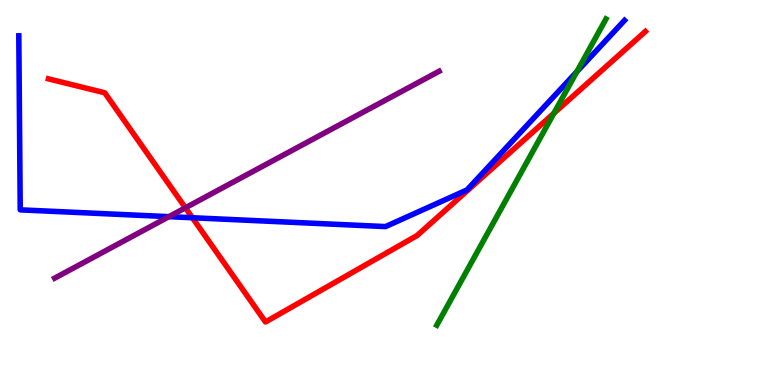[{'lines': ['blue', 'red'], 'intersections': [{'x': 2.48, 'y': 4.34}]}, {'lines': ['green', 'red'], 'intersections': [{'x': 7.15, 'y': 7.06}]}, {'lines': ['purple', 'red'], 'intersections': [{'x': 2.39, 'y': 4.6}]}, {'lines': ['blue', 'green'], 'intersections': [{'x': 7.44, 'y': 8.14}]}, {'lines': ['blue', 'purple'], 'intersections': [{'x': 2.18, 'y': 4.37}]}, {'lines': ['green', 'purple'], 'intersections': []}]